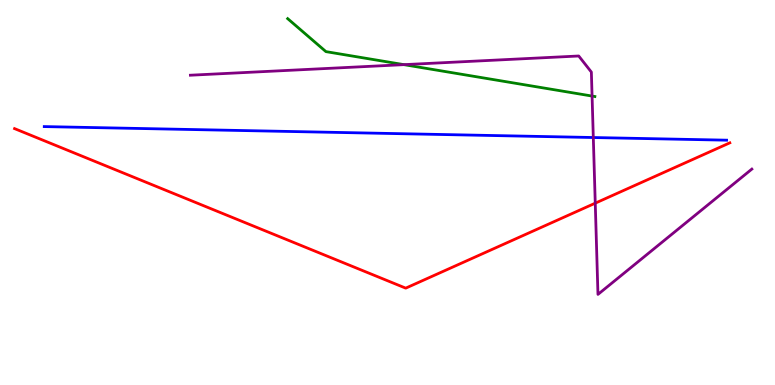[{'lines': ['blue', 'red'], 'intersections': []}, {'lines': ['green', 'red'], 'intersections': []}, {'lines': ['purple', 'red'], 'intersections': [{'x': 7.68, 'y': 4.72}]}, {'lines': ['blue', 'green'], 'intersections': []}, {'lines': ['blue', 'purple'], 'intersections': [{'x': 7.66, 'y': 6.43}]}, {'lines': ['green', 'purple'], 'intersections': [{'x': 5.21, 'y': 8.32}, {'x': 7.64, 'y': 7.5}]}]